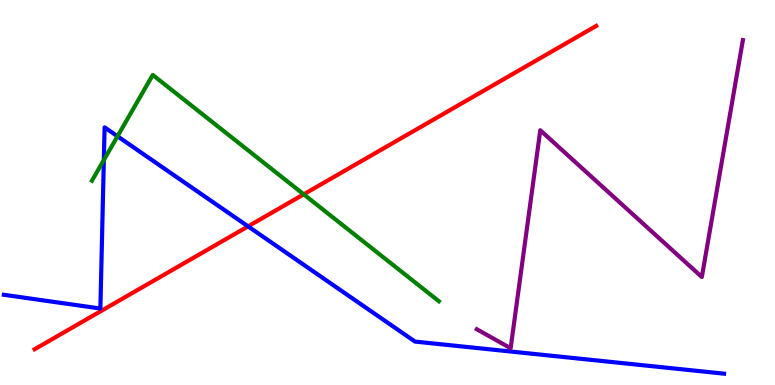[{'lines': ['blue', 'red'], 'intersections': [{'x': 3.2, 'y': 4.12}]}, {'lines': ['green', 'red'], 'intersections': [{'x': 3.92, 'y': 4.95}]}, {'lines': ['purple', 'red'], 'intersections': []}, {'lines': ['blue', 'green'], 'intersections': [{'x': 1.34, 'y': 5.84}, {'x': 1.52, 'y': 6.46}]}, {'lines': ['blue', 'purple'], 'intersections': []}, {'lines': ['green', 'purple'], 'intersections': []}]